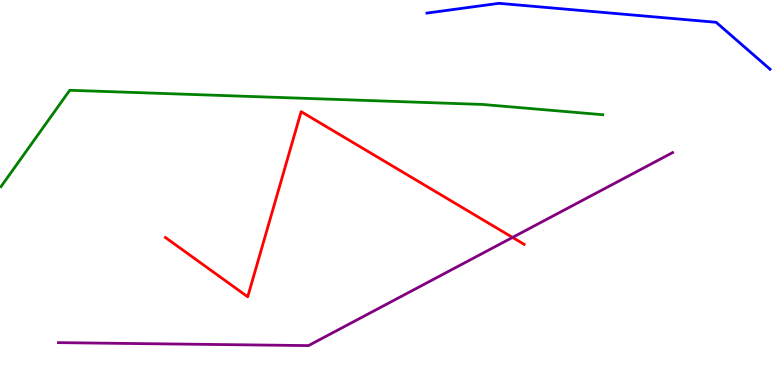[{'lines': ['blue', 'red'], 'intersections': []}, {'lines': ['green', 'red'], 'intersections': []}, {'lines': ['purple', 'red'], 'intersections': [{'x': 6.61, 'y': 3.83}]}, {'lines': ['blue', 'green'], 'intersections': []}, {'lines': ['blue', 'purple'], 'intersections': []}, {'lines': ['green', 'purple'], 'intersections': []}]